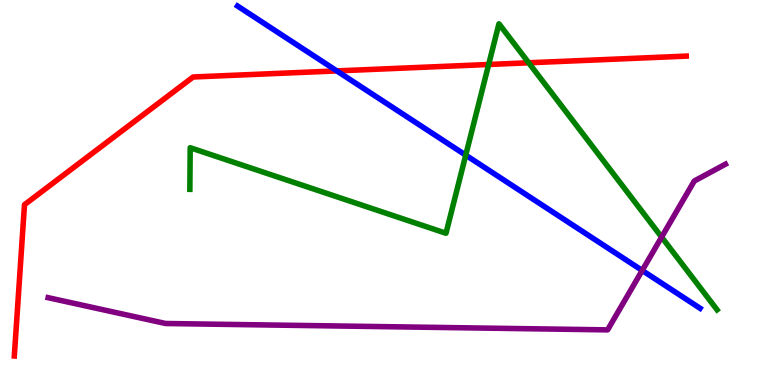[{'lines': ['blue', 'red'], 'intersections': [{'x': 4.35, 'y': 8.16}]}, {'lines': ['green', 'red'], 'intersections': [{'x': 6.31, 'y': 8.33}, {'x': 6.82, 'y': 8.37}]}, {'lines': ['purple', 'red'], 'intersections': []}, {'lines': ['blue', 'green'], 'intersections': [{'x': 6.01, 'y': 5.97}]}, {'lines': ['blue', 'purple'], 'intersections': [{'x': 8.29, 'y': 2.98}]}, {'lines': ['green', 'purple'], 'intersections': [{'x': 8.54, 'y': 3.84}]}]